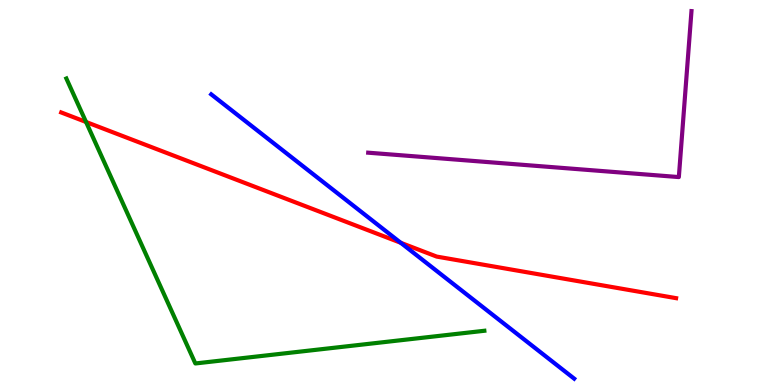[{'lines': ['blue', 'red'], 'intersections': [{'x': 5.17, 'y': 3.69}]}, {'lines': ['green', 'red'], 'intersections': [{'x': 1.11, 'y': 6.83}]}, {'lines': ['purple', 'red'], 'intersections': []}, {'lines': ['blue', 'green'], 'intersections': []}, {'lines': ['blue', 'purple'], 'intersections': []}, {'lines': ['green', 'purple'], 'intersections': []}]